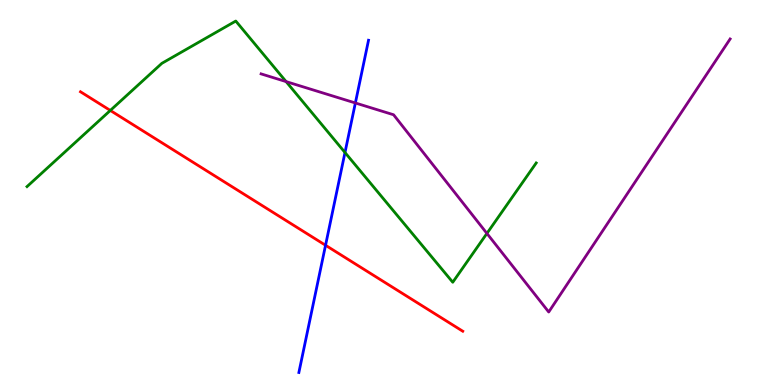[{'lines': ['blue', 'red'], 'intersections': [{'x': 4.2, 'y': 3.63}]}, {'lines': ['green', 'red'], 'intersections': [{'x': 1.42, 'y': 7.13}]}, {'lines': ['purple', 'red'], 'intersections': []}, {'lines': ['blue', 'green'], 'intersections': [{'x': 4.45, 'y': 6.04}]}, {'lines': ['blue', 'purple'], 'intersections': [{'x': 4.59, 'y': 7.33}]}, {'lines': ['green', 'purple'], 'intersections': [{'x': 3.69, 'y': 7.88}, {'x': 6.28, 'y': 3.94}]}]